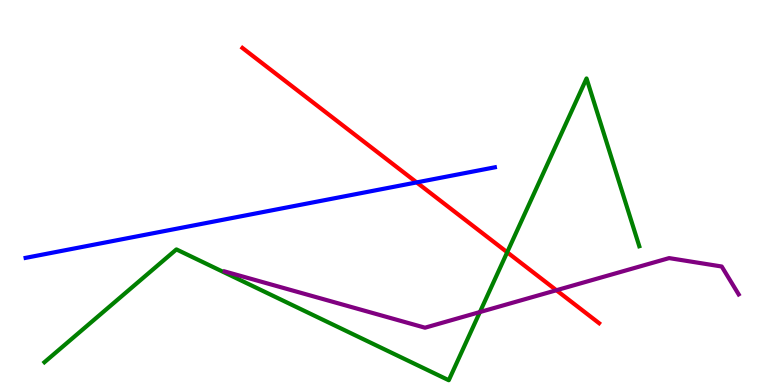[{'lines': ['blue', 'red'], 'intersections': [{'x': 5.38, 'y': 5.26}]}, {'lines': ['green', 'red'], 'intersections': [{'x': 6.54, 'y': 3.45}]}, {'lines': ['purple', 'red'], 'intersections': [{'x': 7.18, 'y': 2.46}]}, {'lines': ['blue', 'green'], 'intersections': []}, {'lines': ['blue', 'purple'], 'intersections': []}, {'lines': ['green', 'purple'], 'intersections': [{'x': 6.19, 'y': 1.89}]}]